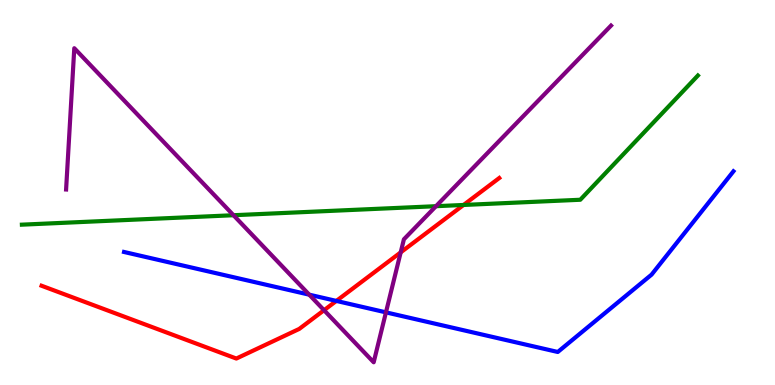[{'lines': ['blue', 'red'], 'intersections': [{'x': 4.34, 'y': 2.18}]}, {'lines': ['green', 'red'], 'intersections': [{'x': 5.98, 'y': 4.68}]}, {'lines': ['purple', 'red'], 'intersections': [{'x': 4.18, 'y': 1.94}, {'x': 5.17, 'y': 3.44}]}, {'lines': ['blue', 'green'], 'intersections': []}, {'lines': ['blue', 'purple'], 'intersections': [{'x': 3.99, 'y': 2.35}, {'x': 4.98, 'y': 1.89}]}, {'lines': ['green', 'purple'], 'intersections': [{'x': 3.01, 'y': 4.41}, {'x': 5.63, 'y': 4.64}]}]